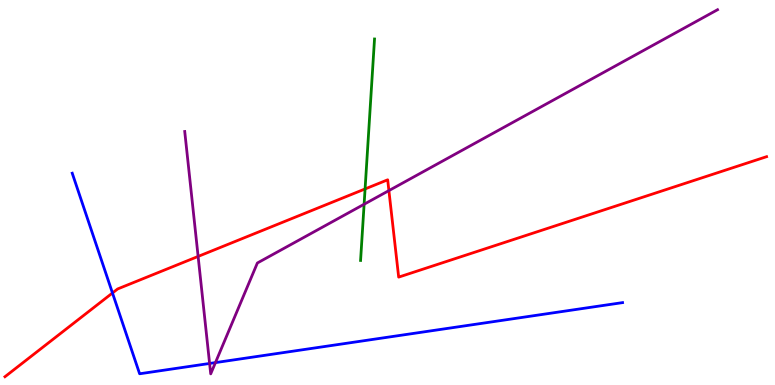[{'lines': ['blue', 'red'], 'intersections': [{'x': 1.45, 'y': 2.39}]}, {'lines': ['green', 'red'], 'intersections': [{'x': 4.71, 'y': 5.09}]}, {'lines': ['purple', 'red'], 'intersections': [{'x': 2.56, 'y': 3.34}, {'x': 5.02, 'y': 5.05}]}, {'lines': ['blue', 'green'], 'intersections': []}, {'lines': ['blue', 'purple'], 'intersections': [{'x': 2.7, 'y': 0.559}, {'x': 2.78, 'y': 0.582}]}, {'lines': ['green', 'purple'], 'intersections': [{'x': 4.7, 'y': 4.69}]}]